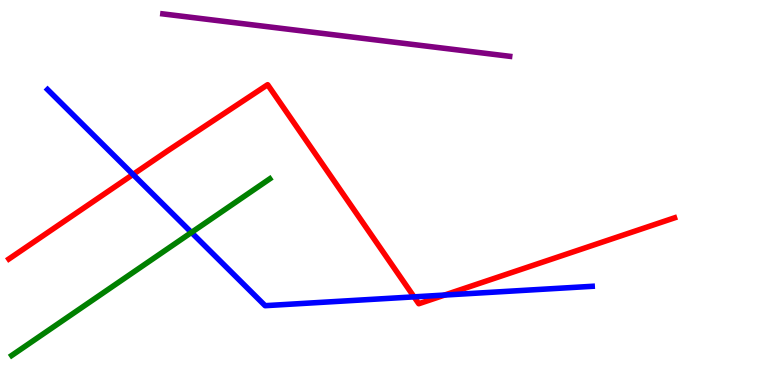[{'lines': ['blue', 'red'], 'intersections': [{'x': 1.72, 'y': 5.47}, {'x': 5.34, 'y': 2.29}, {'x': 5.74, 'y': 2.34}]}, {'lines': ['green', 'red'], 'intersections': []}, {'lines': ['purple', 'red'], 'intersections': []}, {'lines': ['blue', 'green'], 'intersections': [{'x': 2.47, 'y': 3.96}]}, {'lines': ['blue', 'purple'], 'intersections': []}, {'lines': ['green', 'purple'], 'intersections': []}]